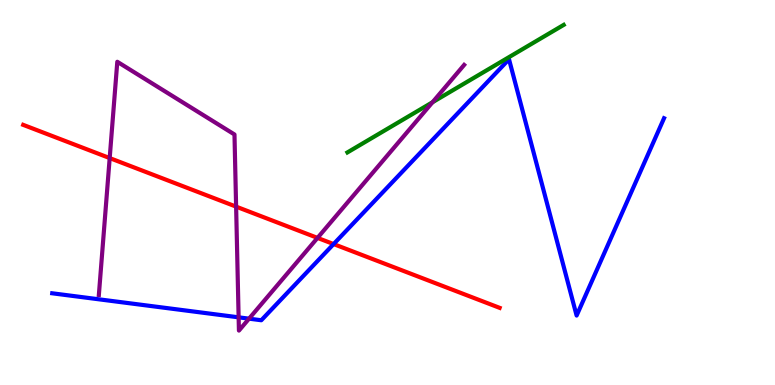[{'lines': ['blue', 'red'], 'intersections': [{'x': 4.3, 'y': 3.66}]}, {'lines': ['green', 'red'], 'intersections': []}, {'lines': ['purple', 'red'], 'intersections': [{'x': 1.42, 'y': 5.89}, {'x': 3.05, 'y': 4.63}, {'x': 4.1, 'y': 3.82}]}, {'lines': ['blue', 'green'], 'intersections': []}, {'lines': ['blue', 'purple'], 'intersections': [{'x': 3.08, 'y': 1.76}, {'x': 3.21, 'y': 1.72}]}, {'lines': ['green', 'purple'], 'intersections': [{'x': 5.58, 'y': 7.34}]}]